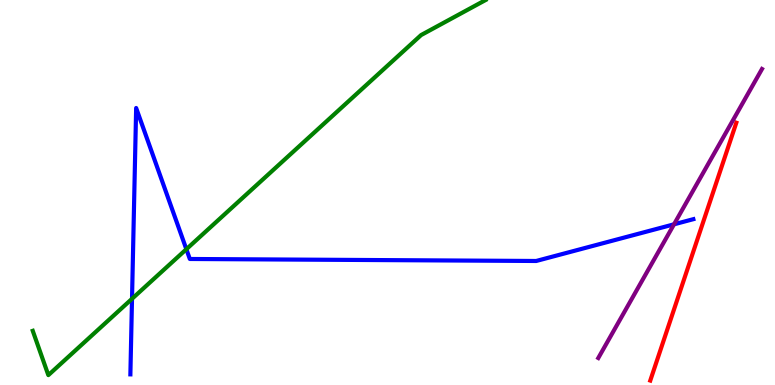[{'lines': ['blue', 'red'], 'intersections': []}, {'lines': ['green', 'red'], 'intersections': []}, {'lines': ['purple', 'red'], 'intersections': []}, {'lines': ['blue', 'green'], 'intersections': [{'x': 1.7, 'y': 2.24}, {'x': 2.4, 'y': 3.53}]}, {'lines': ['blue', 'purple'], 'intersections': [{'x': 8.7, 'y': 4.17}]}, {'lines': ['green', 'purple'], 'intersections': []}]